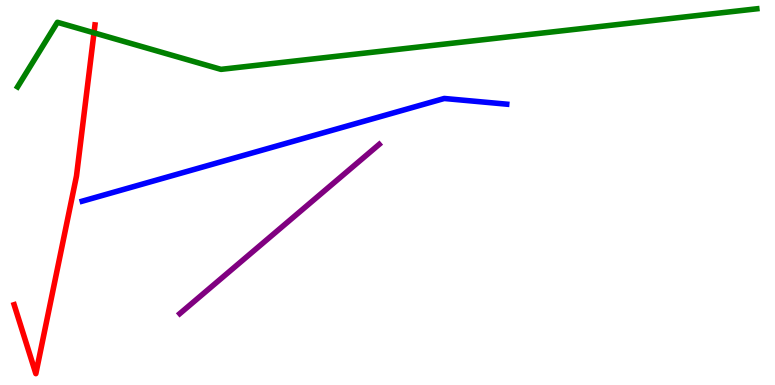[{'lines': ['blue', 'red'], 'intersections': []}, {'lines': ['green', 'red'], 'intersections': [{'x': 1.21, 'y': 9.15}]}, {'lines': ['purple', 'red'], 'intersections': []}, {'lines': ['blue', 'green'], 'intersections': []}, {'lines': ['blue', 'purple'], 'intersections': []}, {'lines': ['green', 'purple'], 'intersections': []}]